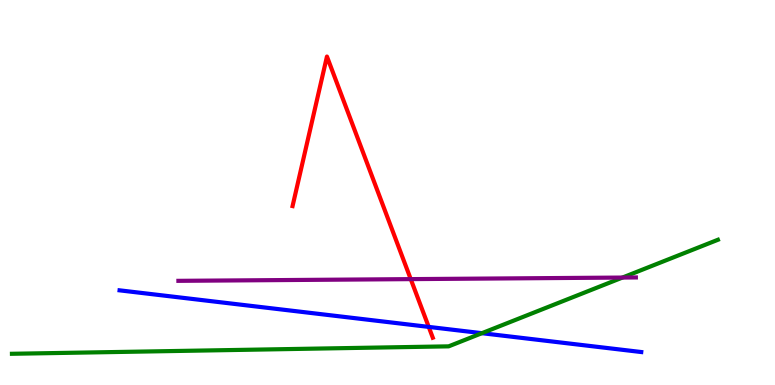[{'lines': ['blue', 'red'], 'intersections': [{'x': 5.53, 'y': 1.51}]}, {'lines': ['green', 'red'], 'intersections': []}, {'lines': ['purple', 'red'], 'intersections': [{'x': 5.3, 'y': 2.75}]}, {'lines': ['blue', 'green'], 'intersections': [{'x': 6.22, 'y': 1.35}]}, {'lines': ['blue', 'purple'], 'intersections': []}, {'lines': ['green', 'purple'], 'intersections': [{'x': 8.03, 'y': 2.79}]}]